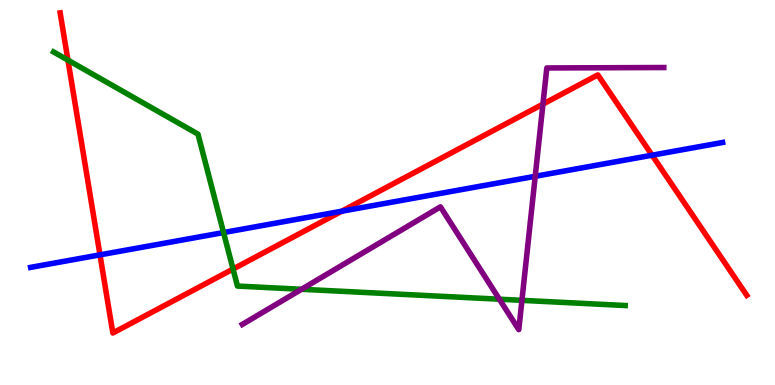[{'lines': ['blue', 'red'], 'intersections': [{'x': 1.29, 'y': 3.38}, {'x': 4.41, 'y': 4.51}, {'x': 8.41, 'y': 5.97}]}, {'lines': ['green', 'red'], 'intersections': [{'x': 0.877, 'y': 8.44}, {'x': 3.01, 'y': 3.01}]}, {'lines': ['purple', 'red'], 'intersections': [{'x': 7.01, 'y': 7.3}]}, {'lines': ['blue', 'green'], 'intersections': [{'x': 2.88, 'y': 3.96}]}, {'lines': ['blue', 'purple'], 'intersections': [{'x': 6.91, 'y': 5.42}]}, {'lines': ['green', 'purple'], 'intersections': [{'x': 3.89, 'y': 2.49}, {'x': 6.44, 'y': 2.23}, {'x': 6.73, 'y': 2.2}]}]